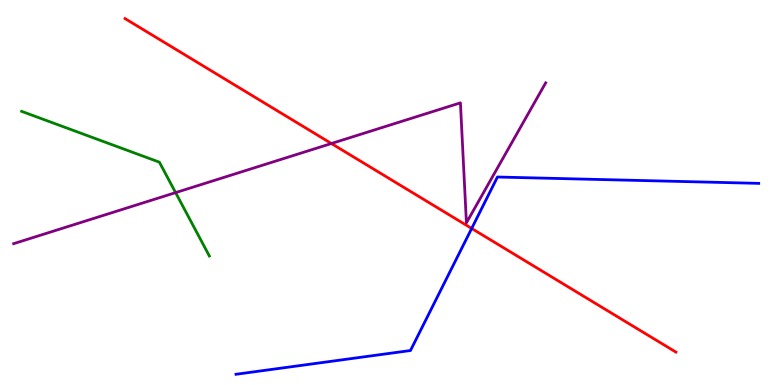[{'lines': ['blue', 'red'], 'intersections': [{'x': 6.09, 'y': 4.07}]}, {'lines': ['green', 'red'], 'intersections': []}, {'lines': ['purple', 'red'], 'intersections': [{'x': 4.28, 'y': 6.27}]}, {'lines': ['blue', 'green'], 'intersections': []}, {'lines': ['blue', 'purple'], 'intersections': []}, {'lines': ['green', 'purple'], 'intersections': [{'x': 2.27, 'y': 5.0}]}]